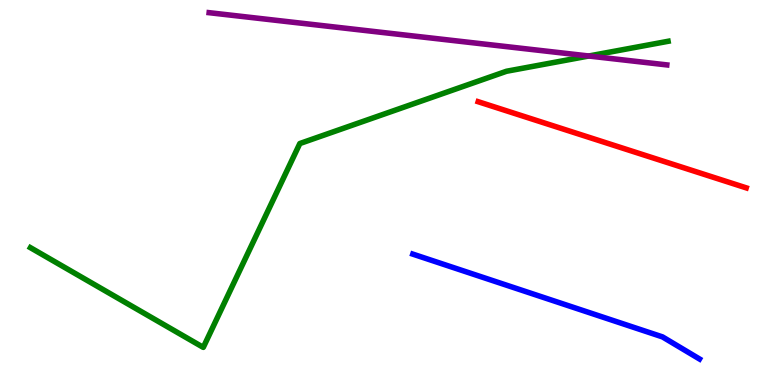[{'lines': ['blue', 'red'], 'intersections': []}, {'lines': ['green', 'red'], 'intersections': []}, {'lines': ['purple', 'red'], 'intersections': []}, {'lines': ['blue', 'green'], 'intersections': []}, {'lines': ['blue', 'purple'], 'intersections': []}, {'lines': ['green', 'purple'], 'intersections': [{'x': 7.6, 'y': 8.55}]}]